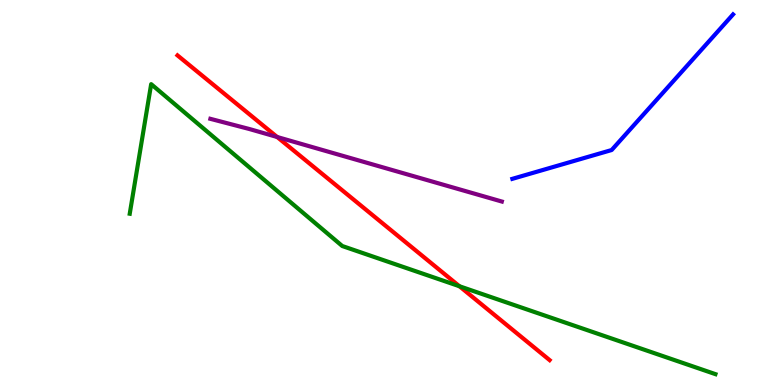[{'lines': ['blue', 'red'], 'intersections': []}, {'lines': ['green', 'red'], 'intersections': [{'x': 5.93, 'y': 2.57}]}, {'lines': ['purple', 'red'], 'intersections': [{'x': 3.58, 'y': 6.44}]}, {'lines': ['blue', 'green'], 'intersections': []}, {'lines': ['blue', 'purple'], 'intersections': []}, {'lines': ['green', 'purple'], 'intersections': []}]